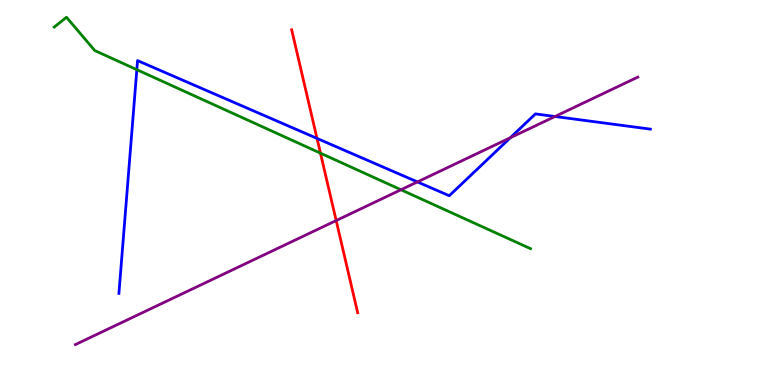[{'lines': ['blue', 'red'], 'intersections': [{'x': 4.09, 'y': 6.41}]}, {'lines': ['green', 'red'], 'intersections': [{'x': 4.13, 'y': 6.02}]}, {'lines': ['purple', 'red'], 'intersections': [{'x': 4.34, 'y': 4.27}]}, {'lines': ['blue', 'green'], 'intersections': [{'x': 1.77, 'y': 8.19}]}, {'lines': ['blue', 'purple'], 'intersections': [{'x': 5.39, 'y': 5.27}, {'x': 6.59, 'y': 6.42}, {'x': 7.16, 'y': 6.97}]}, {'lines': ['green', 'purple'], 'intersections': [{'x': 5.17, 'y': 5.07}]}]